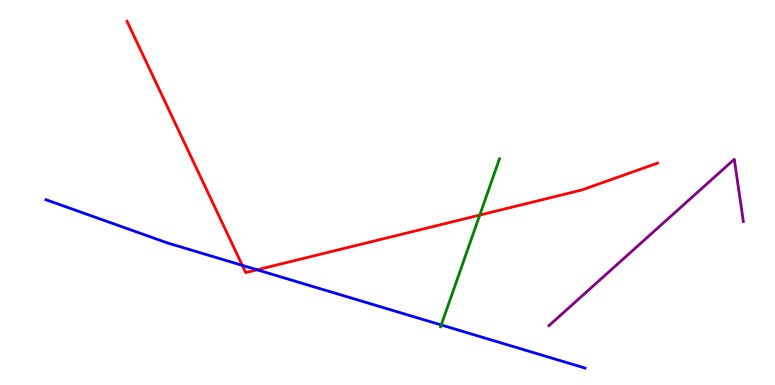[{'lines': ['blue', 'red'], 'intersections': [{'x': 3.13, 'y': 3.11}, {'x': 3.32, 'y': 2.99}]}, {'lines': ['green', 'red'], 'intersections': [{'x': 6.19, 'y': 4.41}]}, {'lines': ['purple', 'red'], 'intersections': []}, {'lines': ['blue', 'green'], 'intersections': [{'x': 5.69, 'y': 1.56}]}, {'lines': ['blue', 'purple'], 'intersections': []}, {'lines': ['green', 'purple'], 'intersections': []}]